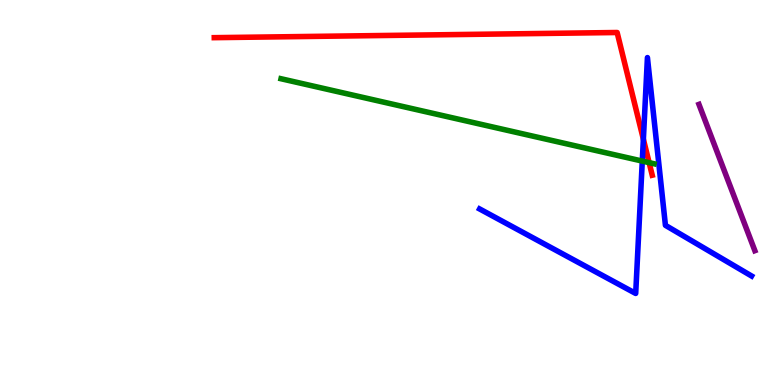[{'lines': ['blue', 'red'], 'intersections': [{'x': 8.3, 'y': 6.38}]}, {'lines': ['green', 'red'], 'intersections': [{'x': 8.38, 'y': 5.78}]}, {'lines': ['purple', 'red'], 'intersections': []}, {'lines': ['blue', 'green'], 'intersections': [{'x': 8.29, 'y': 5.82}]}, {'lines': ['blue', 'purple'], 'intersections': []}, {'lines': ['green', 'purple'], 'intersections': []}]